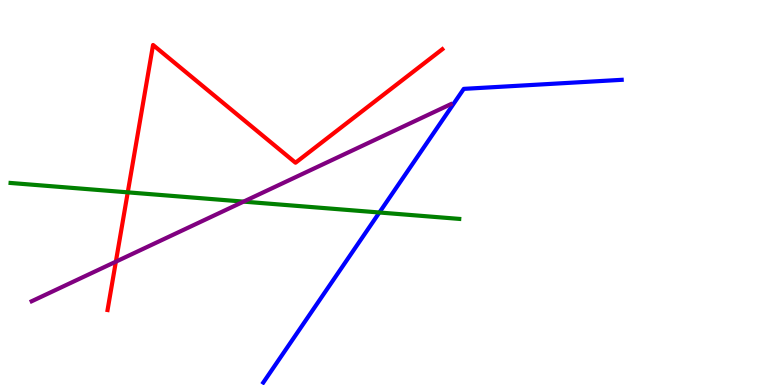[{'lines': ['blue', 'red'], 'intersections': []}, {'lines': ['green', 'red'], 'intersections': [{'x': 1.65, 'y': 5.0}]}, {'lines': ['purple', 'red'], 'intersections': [{'x': 1.49, 'y': 3.2}]}, {'lines': ['blue', 'green'], 'intersections': [{'x': 4.9, 'y': 4.48}]}, {'lines': ['blue', 'purple'], 'intersections': []}, {'lines': ['green', 'purple'], 'intersections': [{'x': 3.14, 'y': 4.76}]}]